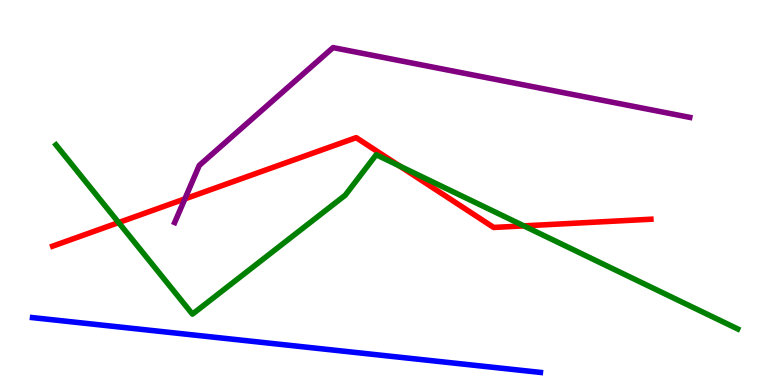[{'lines': ['blue', 'red'], 'intersections': []}, {'lines': ['green', 'red'], 'intersections': [{'x': 1.53, 'y': 4.22}, {'x': 5.16, 'y': 5.69}, {'x': 6.76, 'y': 4.13}]}, {'lines': ['purple', 'red'], 'intersections': [{'x': 2.39, 'y': 4.83}]}, {'lines': ['blue', 'green'], 'intersections': []}, {'lines': ['blue', 'purple'], 'intersections': []}, {'lines': ['green', 'purple'], 'intersections': []}]